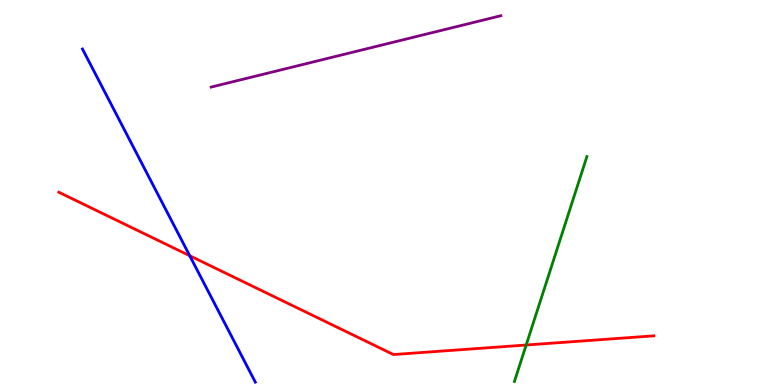[{'lines': ['blue', 'red'], 'intersections': [{'x': 2.45, 'y': 3.36}]}, {'lines': ['green', 'red'], 'intersections': [{'x': 6.79, 'y': 1.04}]}, {'lines': ['purple', 'red'], 'intersections': []}, {'lines': ['blue', 'green'], 'intersections': []}, {'lines': ['blue', 'purple'], 'intersections': []}, {'lines': ['green', 'purple'], 'intersections': []}]